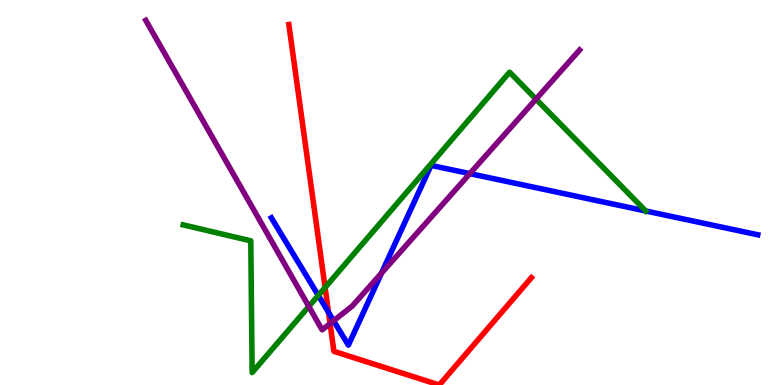[{'lines': ['blue', 'red'], 'intersections': [{'x': 4.24, 'y': 1.89}]}, {'lines': ['green', 'red'], 'intersections': [{'x': 4.19, 'y': 2.53}]}, {'lines': ['purple', 'red'], 'intersections': [{'x': 4.26, 'y': 1.6}]}, {'lines': ['blue', 'green'], 'intersections': [{'x': 4.11, 'y': 2.33}, {'x': 8.33, 'y': 4.52}]}, {'lines': ['blue', 'purple'], 'intersections': [{'x': 4.3, 'y': 1.67}, {'x': 4.92, 'y': 2.91}, {'x': 6.06, 'y': 5.49}]}, {'lines': ['green', 'purple'], 'intersections': [{'x': 3.98, 'y': 2.04}, {'x': 6.92, 'y': 7.43}]}]